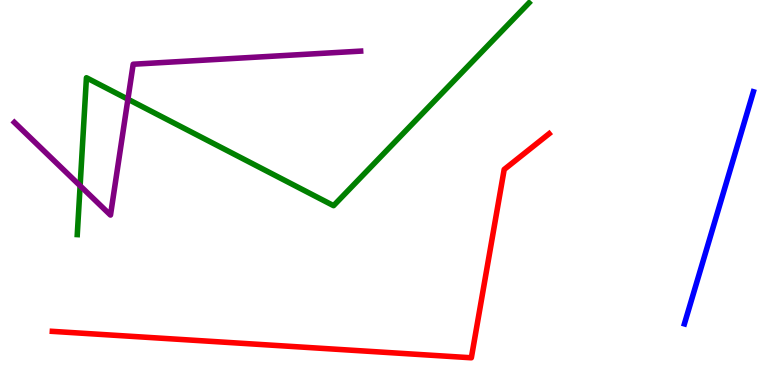[{'lines': ['blue', 'red'], 'intersections': []}, {'lines': ['green', 'red'], 'intersections': []}, {'lines': ['purple', 'red'], 'intersections': []}, {'lines': ['blue', 'green'], 'intersections': []}, {'lines': ['blue', 'purple'], 'intersections': []}, {'lines': ['green', 'purple'], 'intersections': [{'x': 1.03, 'y': 5.17}, {'x': 1.65, 'y': 7.42}]}]